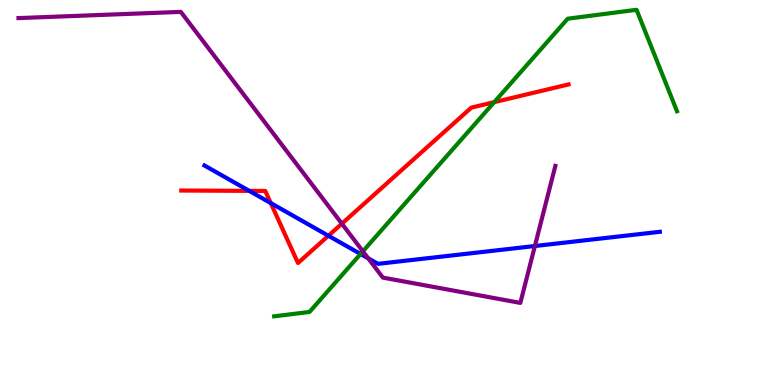[{'lines': ['blue', 'red'], 'intersections': [{'x': 3.22, 'y': 5.04}, {'x': 3.49, 'y': 4.73}, {'x': 4.24, 'y': 3.88}]}, {'lines': ['green', 'red'], 'intersections': [{'x': 6.38, 'y': 7.35}]}, {'lines': ['purple', 'red'], 'intersections': [{'x': 4.41, 'y': 4.19}]}, {'lines': ['blue', 'green'], 'intersections': [{'x': 4.65, 'y': 3.4}]}, {'lines': ['blue', 'purple'], 'intersections': [{'x': 4.75, 'y': 3.29}, {'x': 6.9, 'y': 3.61}]}, {'lines': ['green', 'purple'], 'intersections': [{'x': 4.68, 'y': 3.47}]}]